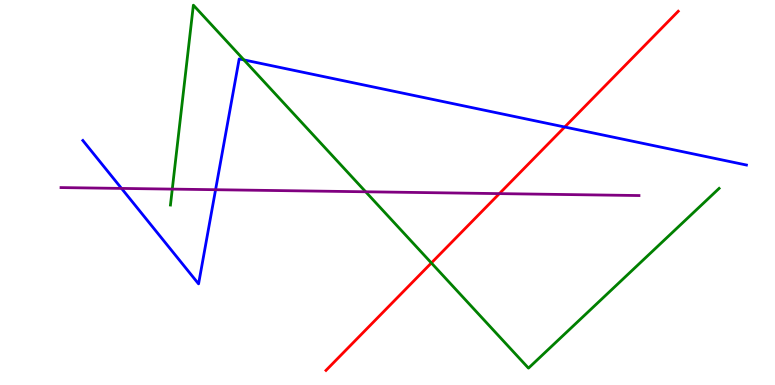[{'lines': ['blue', 'red'], 'intersections': [{'x': 7.29, 'y': 6.7}]}, {'lines': ['green', 'red'], 'intersections': [{'x': 5.57, 'y': 3.17}]}, {'lines': ['purple', 'red'], 'intersections': [{'x': 6.44, 'y': 4.97}]}, {'lines': ['blue', 'green'], 'intersections': [{'x': 3.15, 'y': 8.44}]}, {'lines': ['blue', 'purple'], 'intersections': [{'x': 1.57, 'y': 5.11}, {'x': 2.78, 'y': 5.07}]}, {'lines': ['green', 'purple'], 'intersections': [{'x': 2.22, 'y': 5.09}, {'x': 4.72, 'y': 5.02}]}]